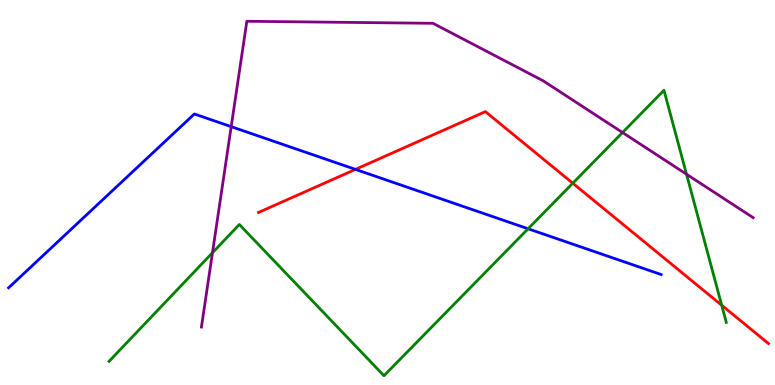[{'lines': ['blue', 'red'], 'intersections': [{'x': 4.59, 'y': 5.6}]}, {'lines': ['green', 'red'], 'intersections': [{'x': 7.39, 'y': 5.24}, {'x': 9.31, 'y': 2.07}]}, {'lines': ['purple', 'red'], 'intersections': []}, {'lines': ['blue', 'green'], 'intersections': [{'x': 6.81, 'y': 4.06}]}, {'lines': ['blue', 'purple'], 'intersections': [{'x': 2.98, 'y': 6.71}]}, {'lines': ['green', 'purple'], 'intersections': [{'x': 2.74, 'y': 3.44}, {'x': 8.03, 'y': 6.56}, {'x': 8.86, 'y': 5.47}]}]